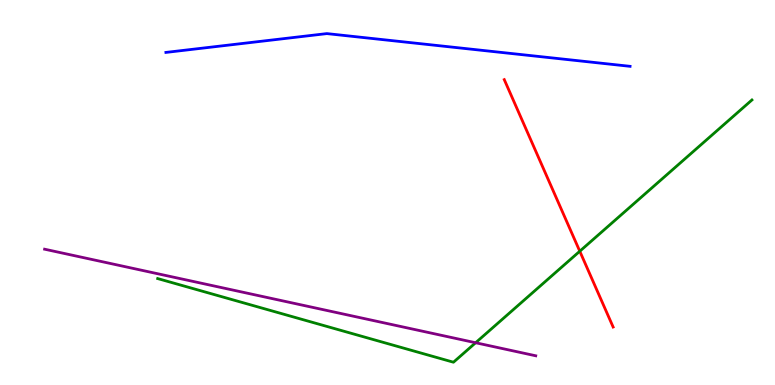[{'lines': ['blue', 'red'], 'intersections': []}, {'lines': ['green', 'red'], 'intersections': [{'x': 7.48, 'y': 3.47}]}, {'lines': ['purple', 'red'], 'intersections': []}, {'lines': ['blue', 'green'], 'intersections': []}, {'lines': ['blue', 'purple'], 'intersections': []}, {'lines': ['green', 'purple'], 'intersections': [{'x': 6.14, 'y': 1.1}]}]